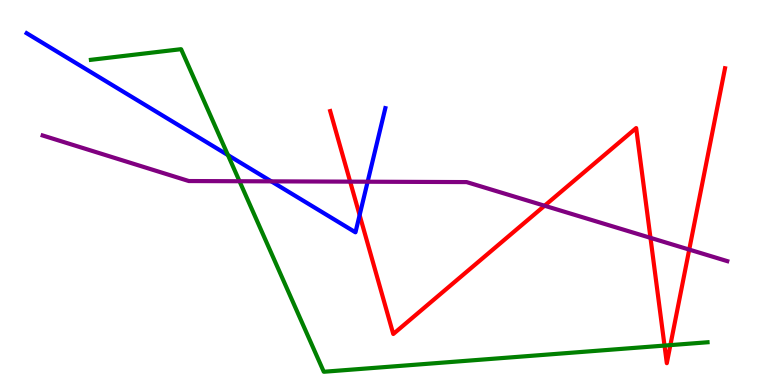[{'lines': ['blue', 'red'], 'intersections': [{'x': 4.64, 'y': 4.41}]}, {'lines': ['green', 'red'], 'intersections': [{'x': 8.57, 'y': 1.02}, {'x': 8.65, 'y': 1.04}]}, {'lines': ['purple', 'red'], 'intersections': [{'x': 4.52, 'y': 5.28}, {'x': 7.03, 'y': 4.66}, {'x': 8.39, 'y': 3.82}, {'x': 8.89, 'y': 3.52}]}, {'lines': ['blue', 'green'], 'intersections': [{'x': 2.94, 'y': 5.97}]}, {'lines': ['blue', 'purple'], 'intersections': [{'x': 3.5, 'y': 5.29}, {'x': 4.74, 'y': 5.28}]}, {'lines': ['green', 'purple'], 'intersections': [{'x': 3.09, 'y': 5.29}]}]